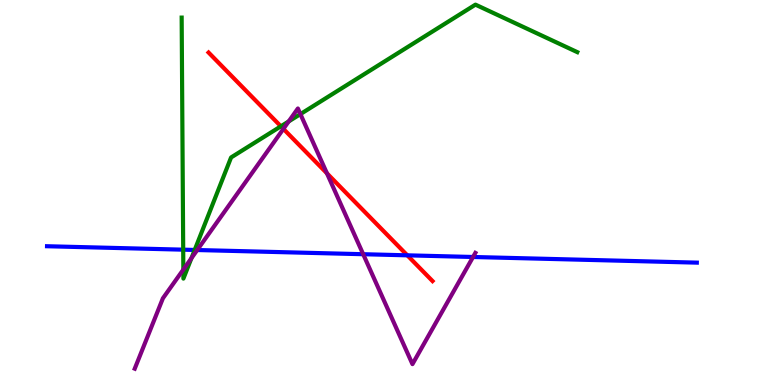[{'lines': ['blue', 'red'], 'intersections': [{'x': 5.26, 'y': 3.37}]}, {'lines': ['green', 'red'], 'intersections': [{'x': 3.62, 'y': 6.72}]}, {'lines': ['purple', 'red'], 'intersections': [{'x': 3.66, 'y': 6.65}, {'x': 4.22, 'y': 5.5}]}, {'lines': ['blue', 'green'], 'intersections': [{'x': 2.36, 'y': 3.51}, {'x': 2.51, 'y': 3.51}]}, {'lines': ['blue', 'purple'], 'intersections': [{'x': 2.54, 'y': 3.51}, {'x': 4.69, 'y': 3.4}, {'x': 6.1, 'y': 3.33}]}, {'lines': ['green', 'purple'], 'intersections': [{'x': 2.37, 'y': 3.0}, {'x': 2.47, 'y': 3.29}, {'x': 3.73, 'y': 6.85}, {'x': 3.88, 'y': 7.04}]}]